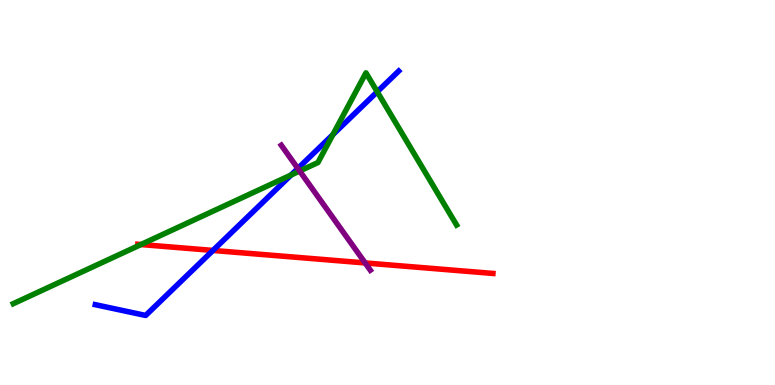[{'lines': ['blue', 'red'], 'intersections': [{'x': 2.75, 'y': 3.5}]}, {'lines': ['green', 'red'], 'intersections': [{'x': 1.82, 'y': 3.65}]}, {'lines': ['purple', 'red'], 'intersections': [{'x': 4.71, 'y': 3.17}]}, {'lines': ['blue', 'green'], 'intersections': [{'x': 3.76, 'y': 5.45}, {'x': 4.3, 'y': 6.5}, {'x': 4.87, 'y': 7.62}]}, {'lines': ['blue', 'purple'], 'intersections': [{'x': 3.84, 'y': 5.62}]}, {'lines': ['green', 'purple'], 'intersections': [{'x': 3.87, 'y': 5.56}]}]